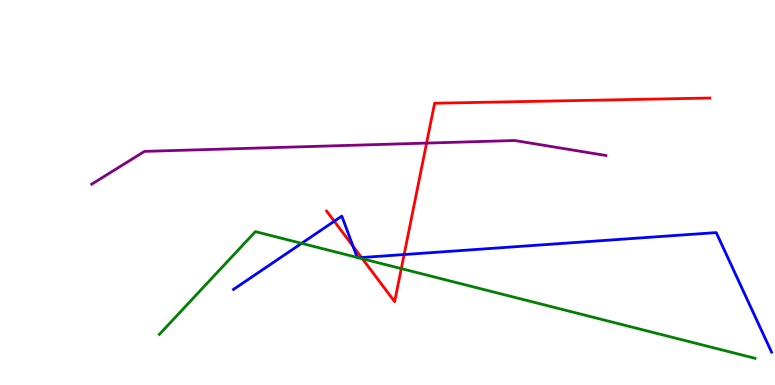[{'lines': ['blue', 'red'], 'intersections': [{'x': 4.31, 'y': 4.25}, {'x': 4.56, 'y': 3.6}, {'x': 4.66, 'y': 3.31}, {'x': 5.21, 'y': 3.39}]}, {'lines': ['green', 'red'], 'intersections': [{'x': 4.68, 'y': 3.28}, {'x': 5.18, 'y': 3.02}]}, {'lines': ['purple', 'red'], 'intersections': [{'x': 5.5, 'y': 6.28}]}, {'lines': ['blue', 'green'], 'intersections': [{'x': 3.89, 'y': 3.68}, {'x': 4.61, 'y': 3.31}, {'x': 4.63, 'y': 3.31}]}, {'lines': ['blue', 'purple'], 'intersections': []}, {'lines': ['green', 'purple'], 'intersections': []}]